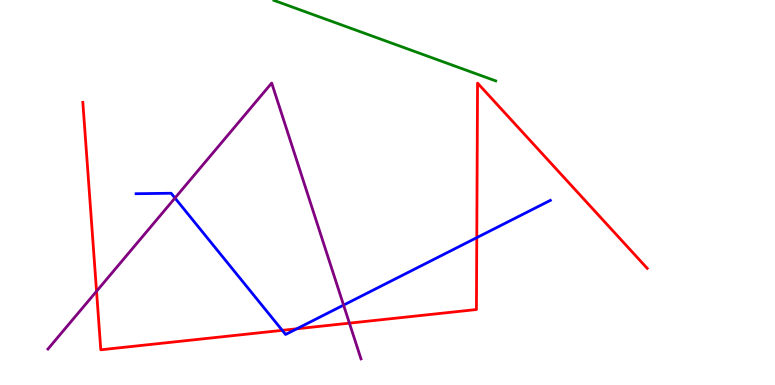[{'lines': ['blue', 'red'], 'intersections': [{'x': 3.64, 'y': 1.42}, {'x': 3.83, 'y': 1.46}, {'x': 6.15, 'y': 3.83}]}, {'lines': ['green', 'red'], 'intersections': []}, {'lines': ['purple', 'red'], 'intersections': [{'x': 1.25, 'y': 2.43}, {'x': 4.51, 'y': 1.61}]}, {'lines': ['blue', 'green'], 'intersections': []}, {'lines': ['blue', 'purple'], 'intersections': [{'x': 2.26, 'y': 4.86}, {'x': 4.43, 'y': 2.08}]}, {'lines': ['green', 'purple'], 'intersections': []}]